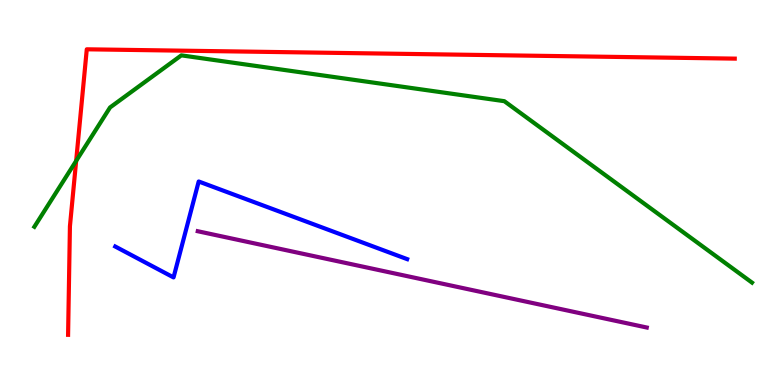[{'lines': ['blue', 'red'], 'intersections': []}, {'lines': ['green', 'red'], 'intersections': [{'x': 0.983, 'y': 5.82}]}, {'lines': ['purple', 'red'], 'intersections': []}, {'lines': ['blue', 'green'], 'intersections': []}, {'lines': ['blue', 'purple'], 'intersections': []}, {'lines': ['green', 'purple'], 'intersections': []}]